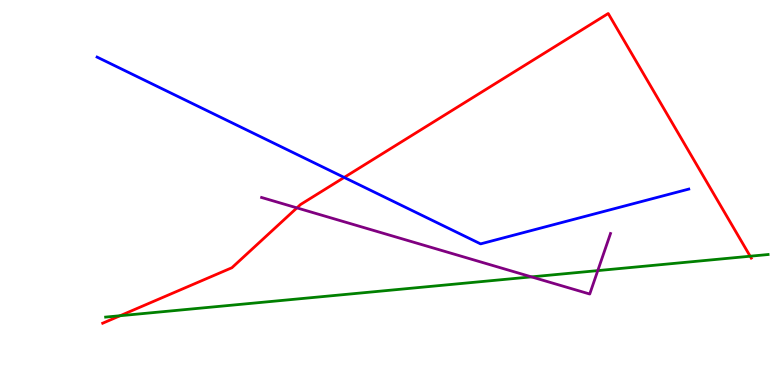[{'lines': ['blue', 'red'], 'intersections': [{'x': 4.44, 'y': 5.39}]}, {'lines': ['green', 'red'], 'intersections': [{'x': 1.55, 'y': 1.8}, {'x': 9.68, 'y': 3.35}]}, {'lines': ['purple', 'red'], 'intersections': [{'x': 3.83, 'y': 4.6}]}, {'lines': ['blue', 'green'], 'intersections': []}, {'lines': ['blue', 'purple'], 'intersections': []}, {'lines': ['green', 'purple'], 'intersections': [{'x': 6.86, 'y': 2.81}, {'x': 7.71, 'y': 2.97}]}]